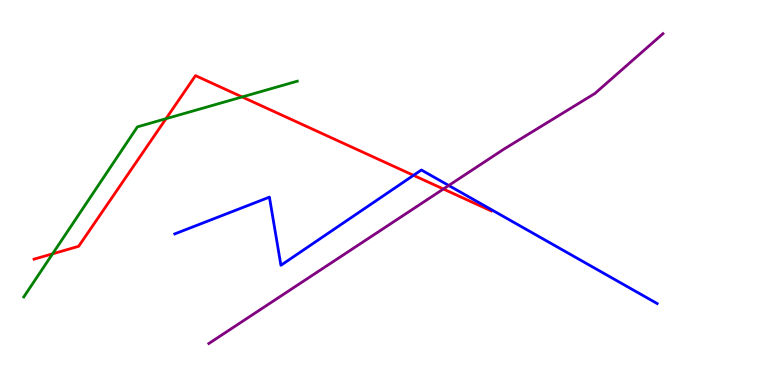[{'lines': ['blue', 'red'], 'intersections': [{'x': 5.34, 'y': 5.45}]}, {'lines': ['green', 'red'], 'intersections': [{'x': 0.679, 'y': 3.41}, {'x': 2.14, 'y': 6.92}, {'x': 3.12, 'y': 7.48}]}, {'lines': ['purple', 'red'], 'intersections': [{'x': 5.72, 'y': 5.09}]}, {'lines': ['blue', 'green'], 'intersections': []}, {'lines': ['blue', 'purple'], 'intersections': [{'x': 5.79, 'y': 5.18}]}, {'lines': ['green', 'purple'], 'intersections': []}]